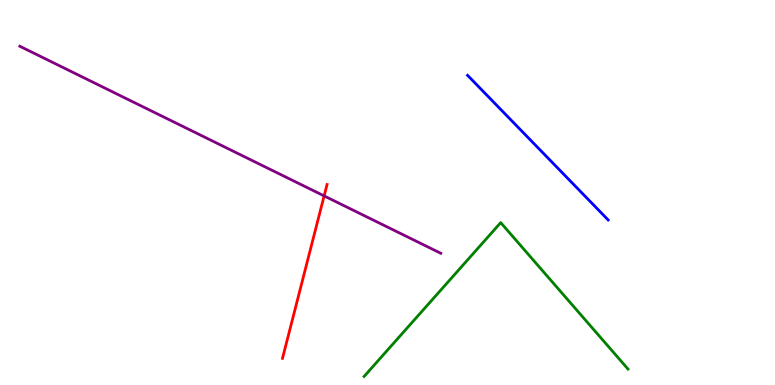[{'lines': ['blue', 'red'], 'intersections': []}, {'lines': ['green', 'red'], 'intersections': []}, {'lines': ['purple', 'red'], 'intersections': [{'x': 4.18, 'y': 4.91}]}, {'lines': ['blue', 'green'], 'intersections': []}, {'lines': ['blue', 'purple'], 'intersections': []}, {'lines': ['green', 'purple'], 'intersections': []}]